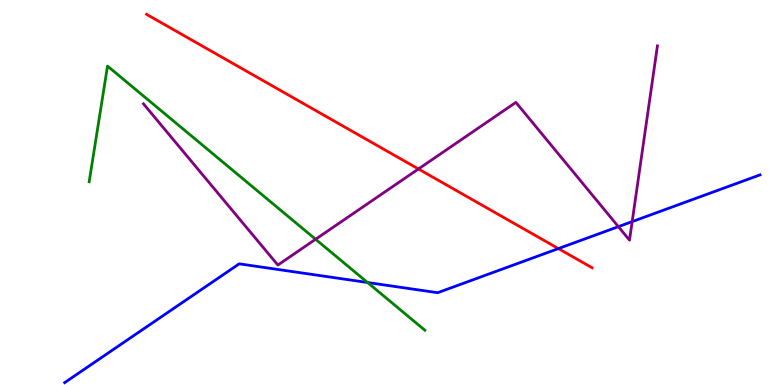[{'lines': ['blue', 'red'], 'intersections': [{'x': 7.21, 'y': 3.54}]}, {'lines': ['green', 'red'], 'intersections': []}, {'lines': ['purple', 'red'], 'intersections': [{'x': 5.4, 'y': 5.61}]}, {'lines': ['blue', 'green'], 'intersections': [{'x': 4.74, 'y': 2.66}]}, {'lines': ['blue', 'purple'], 'intersections': [{'x': 7.98, 'y': 4.11}, {'x': 8.16, 'y': 4.24}]}, {'lines': ['green', 'purple'], 'intersections': [{'x': 4.07, 'y': 3.79}]}]